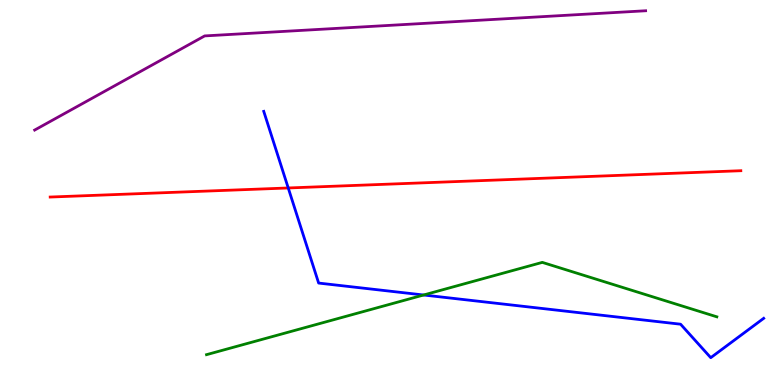[{'lines': ['blue', 'red'], 'intersections': [{'x': 3.72, 'y': 5.12}]}, {'lines': ['green', 'red'], 'intersections': []}, {'lines': ['purple', 'red'], 'intersections': []}, {'lines': ['blue', 'green'], 'intersections': [{'x': 5.47, 'y': 2.34}]}, {'lines': ['blue', 'purple'], 'intersections': []}, {'lines': ['green', 'purple'], 'intersections': []}]